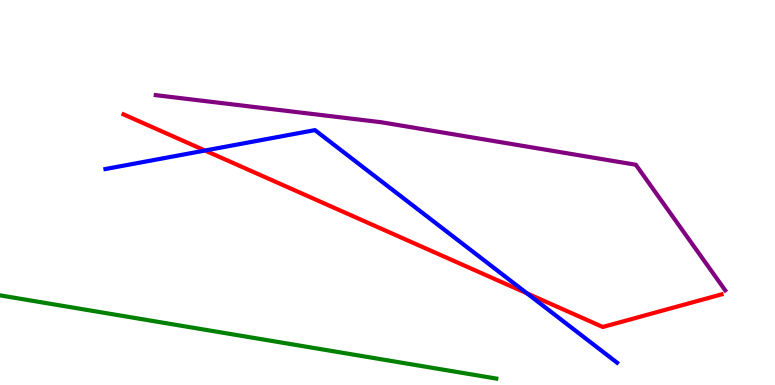[{'lines': ['blue', 'red'], 'intersections': [{'x': 2.65, 'y': 6.09}, {'x': 6.8, 'y': 2.38}]}, {'lines': ['green', 'red'], 'intersections': []}, {'lines': ['purple', 'red'], 'intersections': []}, {'lines': ['blue', 'green'], 'intersections': []}, {'lines': ['blue', 'purple'], 'intersections': []}, {'lines': ['green', 'purple'], 'intersections': []}]